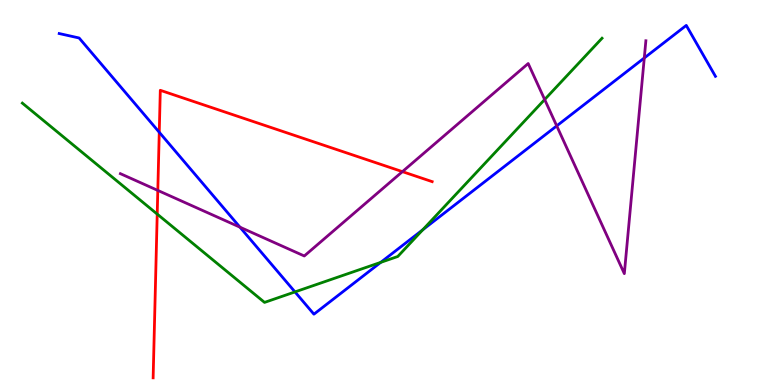[{'lines': ['blue', 'red'], 'intersections': [{'x': 2.05, 'y': 6.56}]}, {'lines': ['green', 'red'], 'intersections': [{'x': 2.03, 'y': 4.44}]}, {'lines': ['purple', 'red'], 'intersections': [{'x': 2.04, 'y': 5.05}, {'x': 5.19, 'y': 5.54}]}, {'lines': ['blue', 'green'], 'intersections': [{'x': 3.81, 'y': 2.42}, {'x': 4.91, 'y': 3.19}, {'x': 5.46, 'y': 4.03}]}, {'lines': ['blue', 'purple'], 'intersections': [{'x': 3.1, 'y': 4.1}, {'x': 7.18, 'y': 6.73}, {'x': 8.31, 'y': 8.49}]}, {'lines': ['green', 'purple'], 'intersections': [{'x': 7.03, 'y': 7.41}]}]